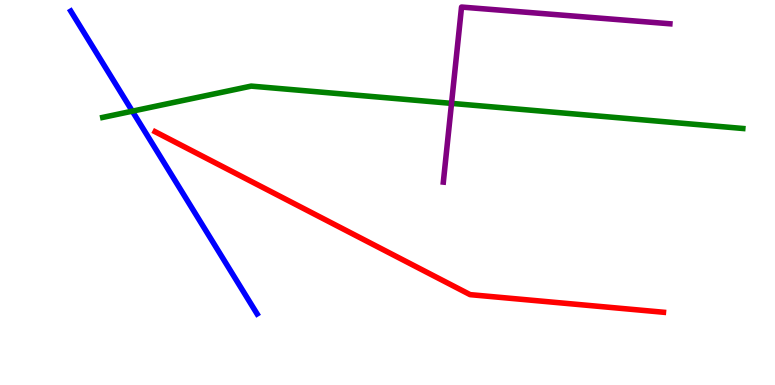[{'lines': ['blue', 'red'], 'intersections': []}, {'lines': ['green', 'red'], 'intersections': []}, {'lines': ['purple', 'red'], 'intersections': []}, {'lines': ['blue', 'green'], 'intersections': [{'x': 1.71, 'y': 7.11}]}, {'lines': ['blue', 'purple'], 'intersections': []}, {'lines': ['green', 'purple'], 'intersections': [{'x': 5.83, 'y': 7.32}]}]